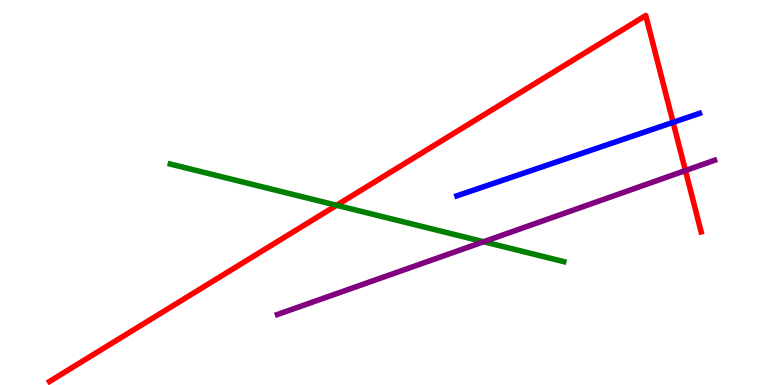[{'lines': ['blue', 'red'], 'intersections': [{'x': 8.69, 'y': 6.82}]}, {'lines': ['green', 'red'], 'intersections': [{'x': 4.34, 'y': 4.67}]}, {'lines': ['purple', 'red'], 'intersections': [{'x': 8.84, 'y': 5.57}]}, {'lines': ['blue', 'green'], 'intersections': []}, {'lines': ['blue', 'purple'], 'intersections': []}, {'lines': ['green', 'purple'], 'intersections': [{'x': 6.24, 'y': 3.72}]}]